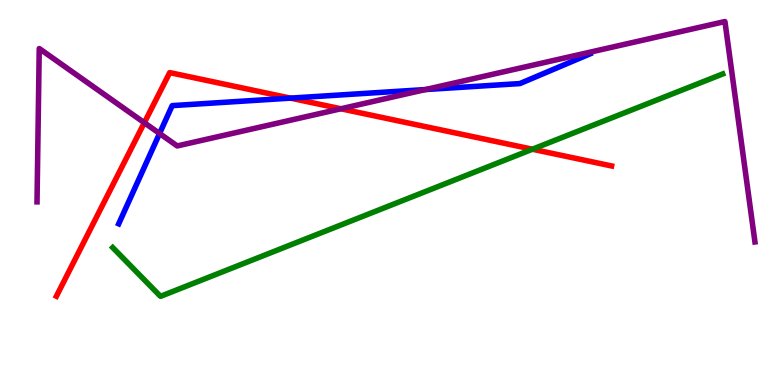[{'lines': ['blue', 'red'], 'intersections': [{'x': 3.75, 'y': 7.45}]}, {'lines': ['green', 'red'], 'intersections': [{'x': 6.87, 'y': 6.12}]}, {'lines': ['purple', 'red'], 'intersections': [{'x': 1.86, 'y': 6.81}, {'x': 4.4, 'y': 7.17}]}, {'lines': ['blue', 'green'], 'intersections': []}, {'lines': ['blue', 'purple'], 'intersections': [{'x': 2.06, 'y': 6.53}, {'x': 5.49, 'y': 7.67}]}, {'lines': ['green', 'purple'], 'intersections': []}]